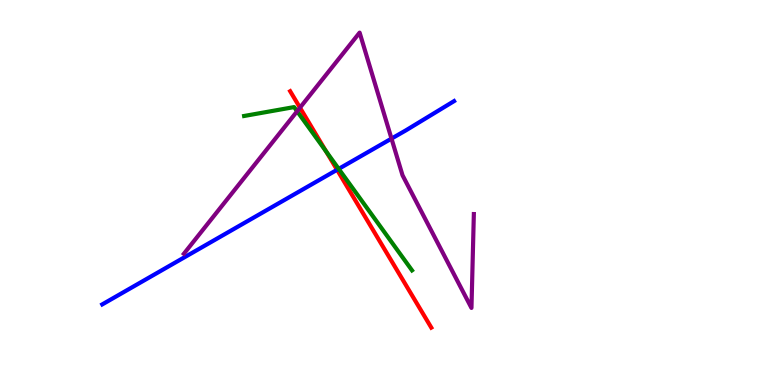[{'lines': ['blue', 'red'], 'intersections': [{'x': 4.35, 'y': 5.59}]}, {'lines': ['green', 'red'], 'intersections': [{'x': 4.21, 'y': 6.07}]}, {'lines': ['purple', 'red'], 'intersections': [{'x': 3.87, 'y': 7.2}]}, {'lines': ['blue', 'green'], 'intersections': [{'x': 4.37, 'y': 5.61}]}, {'lines': ['blue', 'purple'], 'intersections': [{'x': 5.05, 'y': 6.4}]}, {'lines': ['green', 'purple'], 'intersections': [{'x': 3.83, 'y': 7.11}]}]